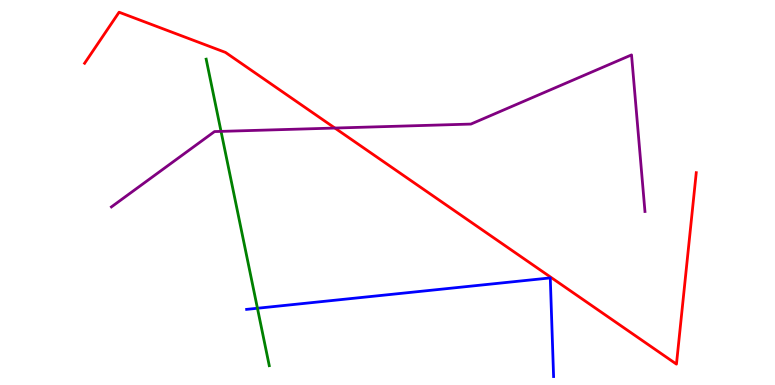[{'lines': ['blue', 'red'], 'intersections': []}, {'lines': ['green', 'red'], 'intersections': []}, {'lines': ['purple', 'red'], 'intersections': [{'x': 4.32, 'y': 6.67}]}, {'lines': ['blue', 'green'], 'intersections': [{'x': 3.32, 'y': 1.99}]}, {'lines': ['blue', 'purple'], 'intersections': []}, {'lines': ['green', 'purple'], 'intersections': [{'x': 2.85, 'y': 6.59}]}]